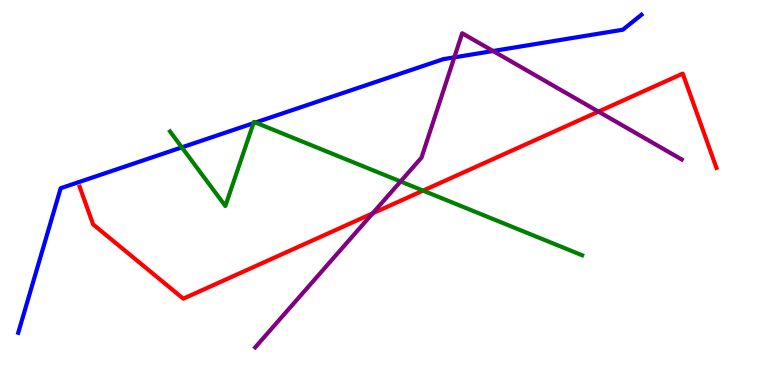[{'lines': ['blue', 'red'], 'intersections': []}, {'lines': ['green', 'red'], 'intersections': [{'x': 5.46, 'y': 5.05}]}, {'lines': ['purple', 'red'], 'intersections': [{'x': 4.81, 'y': 4.46}, {'x': 7.72, 'y': 7.1}]}, {'lines': ['blue', 'green'], 'intersections': [{'x': 2.35, 'y': 6.17}, {'x': 3.27, 'y': 6.8}, {'x': 3.3, 'y': 6.82}]}, {'lines': ['blue', 'purple'], 'intersections': [{'x': 5.86, 'y': 8.51}, {'x': 6.36, 'y': 8.68}]}, {'lines': ['green', 'purple'], 'intersections': [{'x': 5.17, 'y': 5.29}]}]